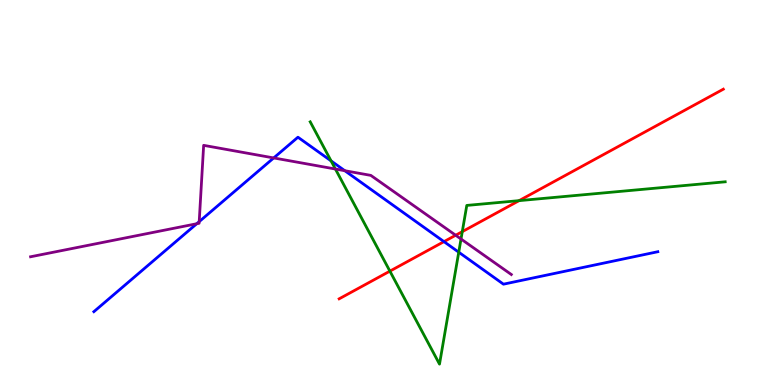[{'lines': ['blue', 'red'], 'intersections': [{'x': 5.73, 'y': 3.72}]}, {'lines': ['green', 'red'], 'intersections': [{'x': 5.03, 'y': 2.96}, {'x': 5.96, 'y': 3.98}, {'x': 6.7, 'y': 4.79}]}, {'lines': ['purple', 'red'], 'intersections': [{'x': 5.88, 'y': 3.89}]}, {'lines': ['blue', 'green'], 'intersections': [{'x': 4.27, 'y': 5.82}, {'x': 5.92, 'y': 3.45}]}, {'lines': ['blue', 'purple'], 'intersections': [{'x': 2.54, 'y': 4.19}, {'x': 2.57, 'y': 4.24}, {'x': 3.53, 'y': 5.9}, {'x': 4.45, 'y': 5.57}]}, {'lines': ['green', 'purple'], 'intersections': [{'x': 4.33, 'y': 5.61}, {'x': 5.95, 'y': 3.79}]}]